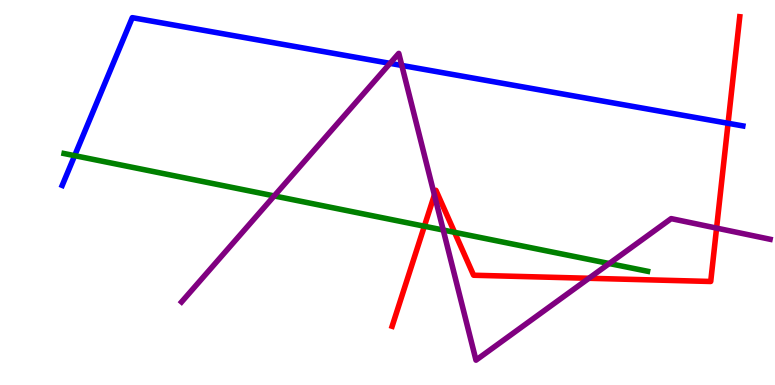[{'lines': ['blue', 'red'], 'intersections': [{'x': 9.39, 'y': 6.8}]}, {'lines': ['green', 'red'], 'intersections': [{'x': 5.48, 'y': 4.12}, {'x': 5.87, 'y': 3.97}]}, {'lines': ['purple', 'red'], 'intersections': [{'x': 5.61, 'y': 4.94}, {'x': 7.6, 'y': 2.77}, {'x': 9.25, 'y': 4.08}]}, {'lines': ['blue', 'green'], 'intersections': [{'x': 0.963, 'y': 5.96}]}, {'lines': ['blue', 'purple'], 'intersections': [{'x': 5.03, 'y': 8.35}, {'x': 5.18, 'y': 8.3}]}, {'lines': ['green', 'purple'], 'intersections': [{'x': 3.54, 'y': 4.91}, {'x': 5.72, 'y': 4.03}, {'x': 7.86, 'y': 3.16}]}]